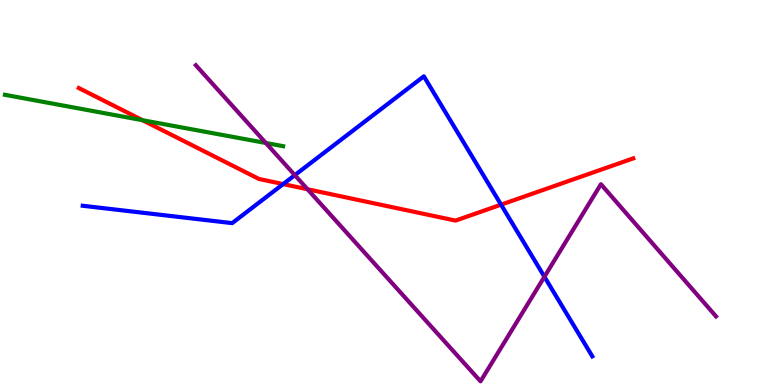[{'lines': ['blue', 'red'], 'intersections': [{'x': 3.65, 'y': 5.22}, {'x': 6.47, 'y': 4.68}]}, {'lines': ['green', 'red'], 'intersections': [{'x': 1.84, 'y': 6.88}]}, {'lines': ['purple', 'red'], 'intersections': [{'x': 3.97, 'y': 5.08}]}, {'lines': ['blue', 'green'], 'intersections': []}, {'lines': ['blue', 'purple'], 'intersections': [{'x': 3.8, 'y': 5.45}, {'x': 7.02, 'y': 2.81}]}, {'lines': ['green', 'purple'], 'intersections': [{'x': 3.43, 'y': 6.29}]}]